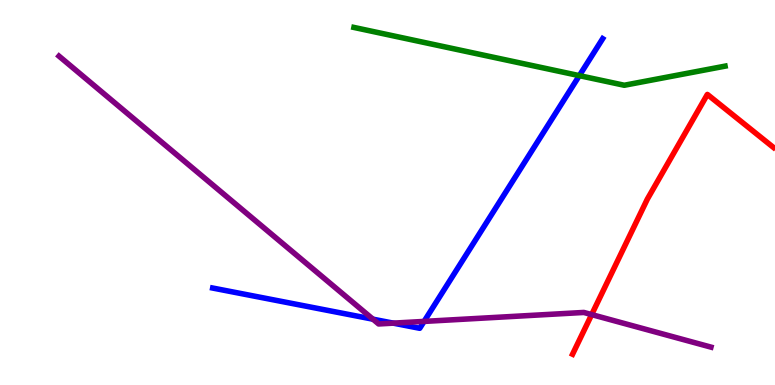[{'lines': ['blue', 'red'], 'intersections': []}, {'lines': ['green', 'red'], 'intersections': []}, {'lines': ['purple', 'red'], 'intersections': [{'x': 7.63, 'y': 1.83}]}, {'lines': ['blue', 'green'], 'intersections': [{'x': 7.48, 'y': 8.04}]}, {'lines': ['blue', 'purple'], 'intersections': [{'x': 4.81, 'y': 1.71}, {'x': 5.07, 'y': 1.61}, {'x': 5.47, 'y': 1.65}]}, {'lines': ['green', 'purple'], 'intersections': []}]